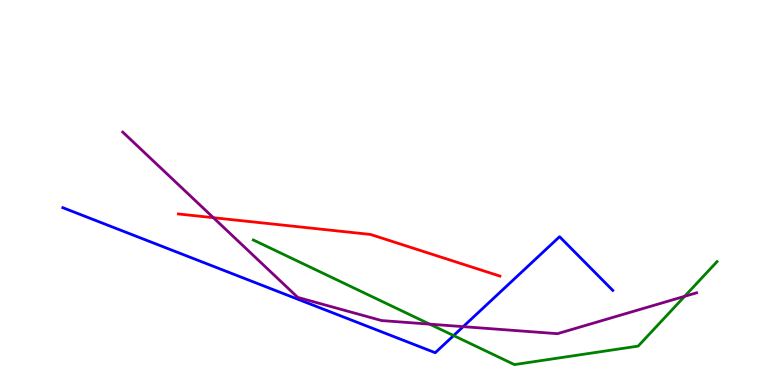[{'lines': ['blue', 'red'], 'intersections': []}, {'lines': ['green', 'red'], 'intersections': []}, {'lines': ['purple', 'red'], 'intersections': [{'x': 2.75, 'y': 4.35}]}, {'lines': ['blue', 'green'], 'intersections': [{'x': 5.85, 'y': 1.28}]}, {'lines': ['blue', 'purple'], 'intersections': [{'x': 5.98, 'y': 1.52}]}, {'lines': ['green', 'purple'], 'intersections': [{'x': 5.54, 'y': 1.58}, {'x': 8.83, 'y': 2.3}]}]